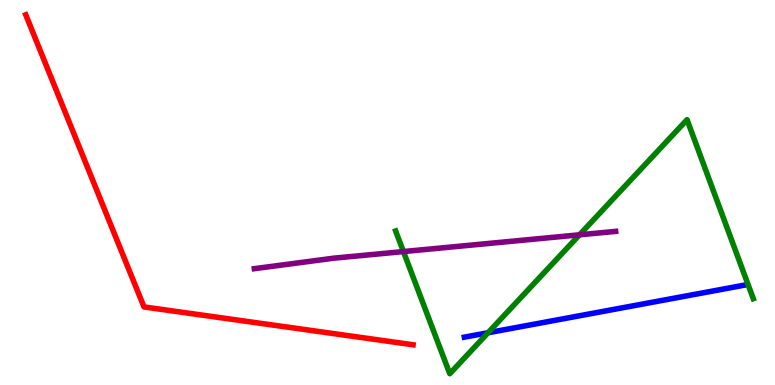[{'lines': ['blue', 'red'], 'intersections': []}, {'lines': ['green', 'red'], 'intersections': []}, {'lines': ['purple', 'red'], 'intersections': []}, {'lines': ['blue', 'green'], 'intersections': [{'x': 6.3, 'y': 1.36}]}, {'lines': ['blue', 'purple'], 'intersections': []}, {'lines': ['green', 'purple'], 'intersections': [{'x': 5.21, 'y': 3.47}, {'x': 7.48, 'y': 3.9}]}]